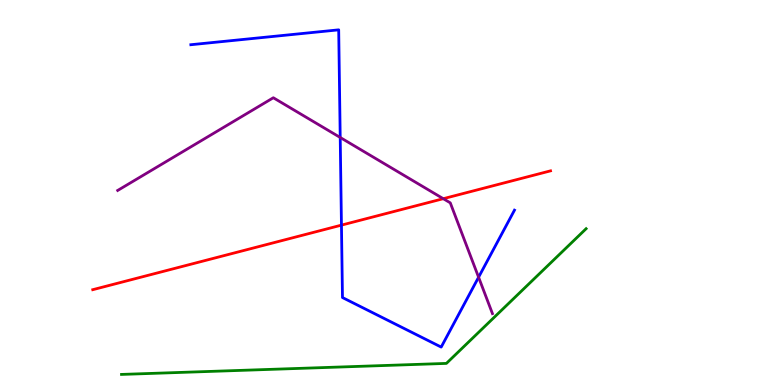[{'lines': ['blue', 'red'], 'intersections': [{'x': 4.41, 'y': 4.15}]}, {'lines': ['green', 'red'], 'intersections': []}, {'lines': ['purple', 'red'], 'intersections': [{'x': 5.72, 'y': 4.84}]}, {'lines': ['blue', 'green'], 'intersections': []}, {'lines': ['blue', 'purple'], 'intersections': [{'x': 4.39, 'y': 6.43}, {'x': 6.18, 'y': 2.8}]}, {'lines': ['green', 'purple'], 'intersections': []}]